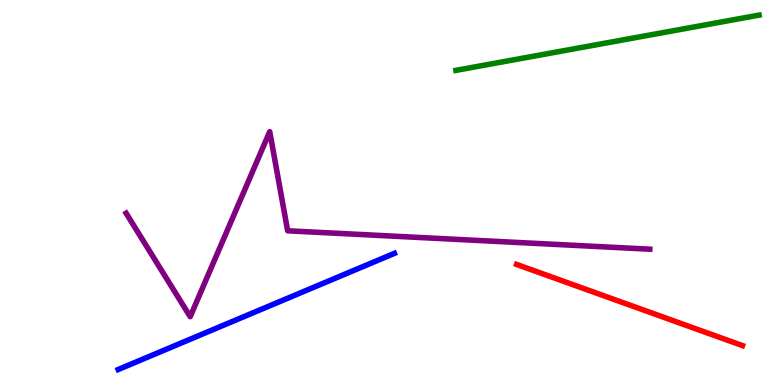[{'lines': ['blue', 'red'], 'intersections': []}, {'lines': ['green', 'red'], 'intersections': []}, {'lines': ['purple', 'red'], 'intersections': []}, {'lines': ['blue', 'green'], 'intersections': []}, {'lines': ['blue', 'purple'], 'intersections': []}, {'lines': ['green', 'purple'], 'intersections': []}]